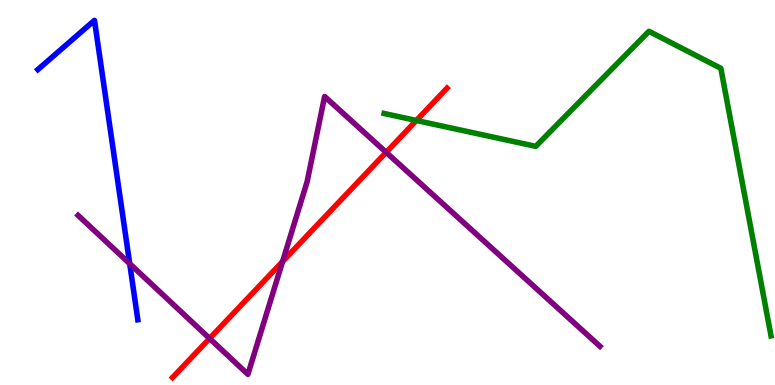[{'lines': ['blue', 'red'], 'intersections': []}, {'lines': ['green', 'red'], 'intersections': [{'x': 5.37, 'y': 6.87}]}, {'lines': ['purple', 'red'], 'intersections': [{'x': 2.7, 'y': 1.21}, {'x': 3.65, 'y': 3.21}, {'x': 4.98, 'y': 6.04}]}, {'lines': ['blue', 'green'], 'intersections': []}, {'lines': ['blue', 'purple'], 'intersections': [{'x': 1.67, 'y': 3.15}]}, {'lines': ['green', 'purple'], 'intersections': []}]